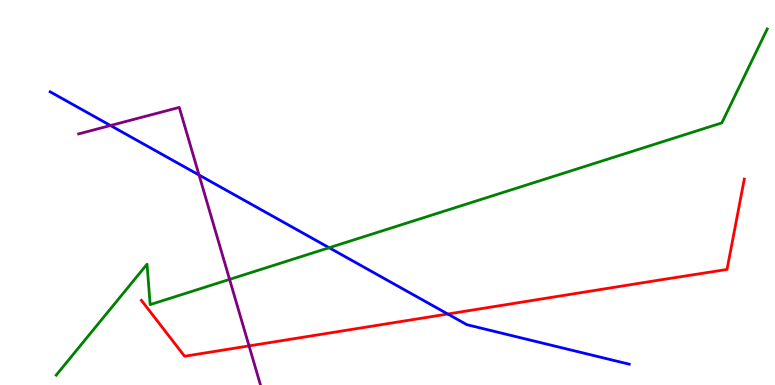[{'lines': ['blue', 'red'], 'intersections': [{'x': 5.78, 'y': 1.84}]}, {'lines': ['green', 'red'], 'intersections': []}, {'lines': ['purple', 'red'], 'intersections': [{'x': 3.21, 'y': 1.02}]}, {'lines': ['blue', 'green'], 'intersections': [{'x': 4.25, 'y': 3.57}]}, {'lines': ['blue', 'purple'], 'intersections': [{'x': 1.43, 'y': 6.74}, {'x': 2.57, 'y': 5.45}]}, {'lines': ['green', 'purple'], 'intersections': [{'x': 2.96, 'y': 2.74}]}]